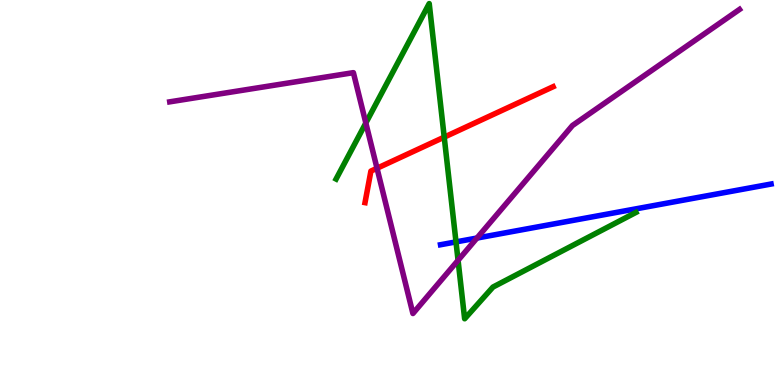[{'lines': ['blue', 'red'], 'intersections': []}, {'lines': ['green', 'red'], 'intersections': [{'x': 5.73, 'y': 6.44}]}, {'lines': ['purple', 'red'], 'intersections': [{'x': 4.86, 'y': 5.63}]}, {'lines': ['blue', 'green'], 'intersections': [{'x': 5.88, 'y': 3.72}]}, {'lines': ['blue', 'purple'], 'intersections': [{'x': 6.15, 'y': 3.82}]}, {'lines': ['green', 'purple'], 'intersections': [{'x': 4.72, 'y': 6.81}, {'x': 5.91, 'y': 3.24}]}]